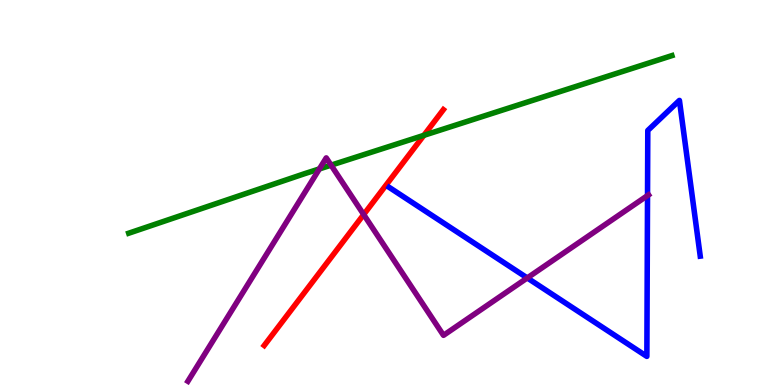[{'lines': ['blue', 'red'], 'intersections': []}, {'lines': ['green', 'red'], 'intersections': [{'x': 5.47, 'y': 6.48}]}, {'lines': ['purple', 'red'], 'intersections': [{'x': 4.69, 'y': 4.43}]}, {'lines': ['blue', 'green'], 'intersections': []}, {'lines': ['blue', 'purple'], 'intersections': [{'x': 6.8, 'y': 2.78}, {'x': 8.36, 'y': 4.92}]}, {'lines': ['green', 'purple'], 'intersections': [{'x': 4.12, 'y': 5.61}, {'x': 4.27, 'y': 5.71}]}]